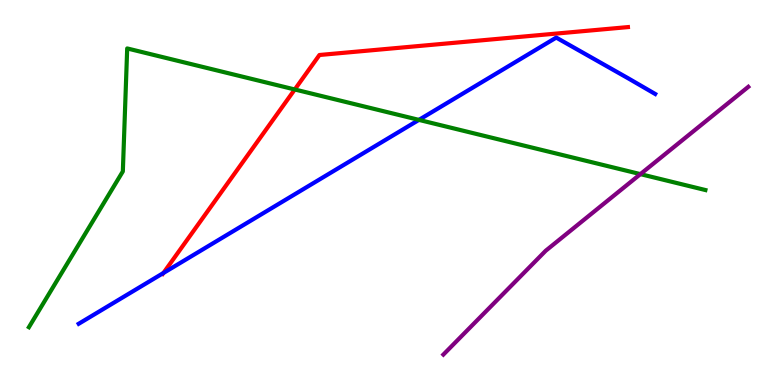[{'lines': ['blue', 'red'], 'intersections': [{'x': 2.11, 'y': 2.91}]}, {'lines': ['green', 'red'], 'intersections': [{'x': 3.8, 'y': 7.68}]}, {'lines': ['purple', 'red'], 'intersections': []}, {'lines': ['blue', 'green'], 'intersections': [{'x': 5.41, 'y': 6.89}]}, {'lines': ['blue', 'purple'], 'intersections': []}, {'lines': ['green', 'purple'], 'intersections': [{'x': 8.26, 'y': 5.48}]}]